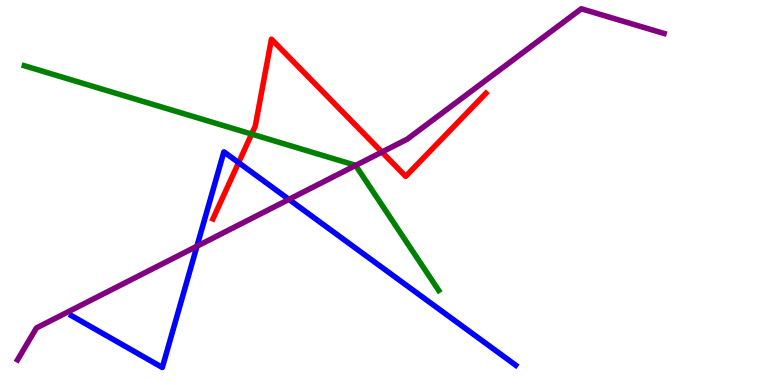[{'lines': ['blue', 'red'], 'intersections': [{'x': 3.08, 'y': 5.78}]}, {'lines': ['green', 'red'], 'intersections': [{'x': 3.25, 'y': 6.52}]}, {'lines': ['purple', 'red'], 'intersections': [{'x': 4.93, 'y': 6.05}]}, {'lines': ['blue', 'green'], 'intersections': []}, {'lines': ['blue', 'purple'], 'intersections': [{'x': 2.54, 'y': 3.6}, {'x': 3.73, 'y': 4.82}]}, {'lines': ['green', 'purple'], 'intersections': [{'x': 4.59, 'y': 5.7}]}]